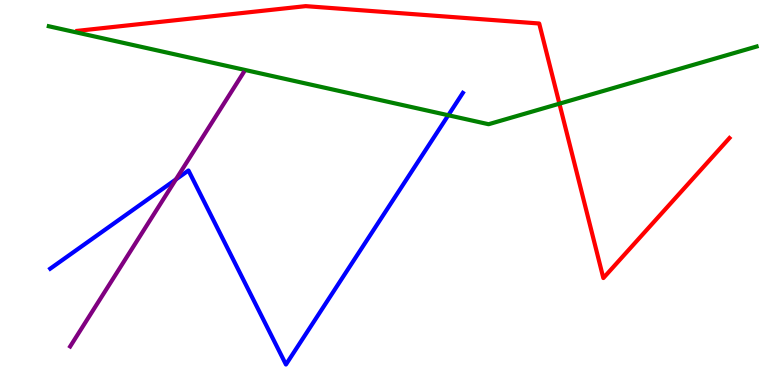[{'lines': ['blue', 'red'], 'intersections': []}, {'lines': ['green', 'red'], 'intersections': [{'x': 7.22, 'y': 7.31}]}, {'lines': ['purple', 'red'], 'intersections': []}, {'lines': ['blue', 'green'], 'intersections': [{'x': 5.78, 'y': 7.01}]}, {'lines': ['blue', 'purple'], 'intersections': [{'x': 2.27, 'y': 5.34}]}, {'lines': ['green', 'purple'], 'intersections': []}]